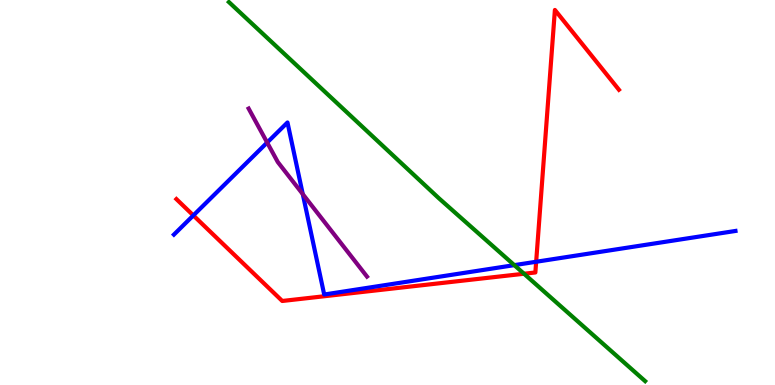[{'lines': ['blue', 'red'], 'intersections': [{'x': 2.49, 'y': 4.4}, {'x': 6.92, 'y': 3.2}]}, {'lines': ['green', 'red'], 'intersections': [{'x': 6.76, 'y': 2.89}]}, {'lines': ['purple', 'red'], 'intersections': []}, {'lines': ['blue', 'green'], 'intersections': [{'x': 6.64, 'y': 3.11}]}, {'lines': ['blue', 'purple'], 'intersections': [{'x': 3.45, 'y': 6.3}, {'x': 3.91, 'y': 4.96}]}, {'lines': ['green', 'purple'], 'intersections': []}]